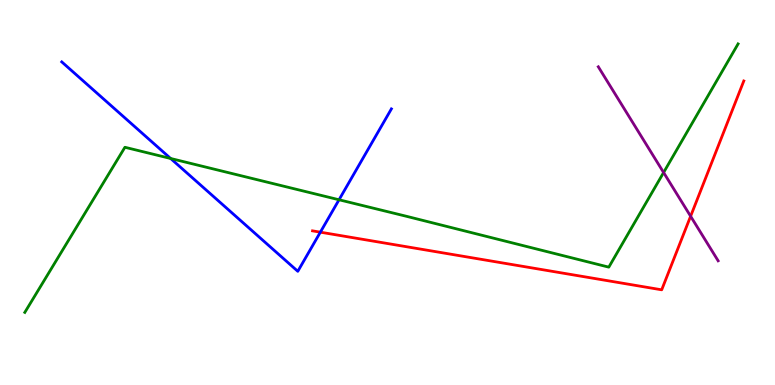[{'lines': ['blue', 'red'], 'intersections': [{'x': 4.13, 'y': 3.97}]}, {'lines': ['green', 'red'], 'intersections': []}, {'lines': ['purple', 'red'], 'intersections': [{'x': 8.91, 'y': 4.38}]}, {'lines': ['blue', 'green'], 'intersections': [{'x': 2.2, 'y': 5.88}, {'x': 4.37, 'y': 4.81}]}, {'lines': ['blue', 'purple'], 'intersections': []}, {'lines': ['green', 'purple'], 'intersections': [{'x': 8.56, 'y': 5.52}]}]